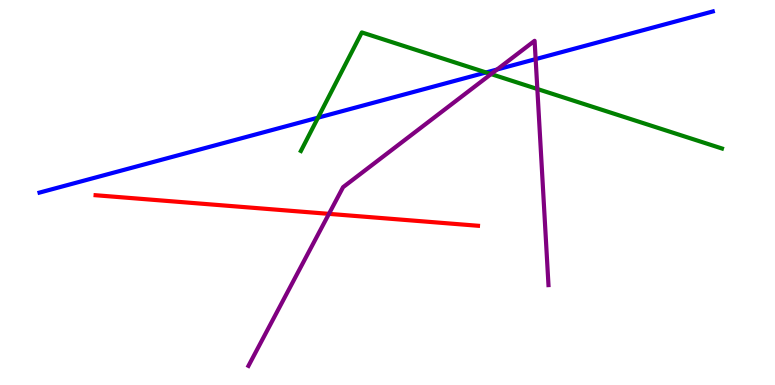[{'lines': ['blue', 'red'], 'intersections': []}, {'lines': ['green', 'red'], 'intersections': []}, {'lines': ['purple', 'red'], 'intersections': [{'x': 4.24, 'y': 4.45}]}, {'lines': ['blue', 'green'], 'intersections': [{'x': 4.1, 'y': 6.94}, {'x': 6.27, 'y': 8.12}]}, {'lines': ['blue', 'purple'], 'intersections': [{'x': 6.41, 'y': 8.19}, {'x': 6.91, 'y': 8.46}]}, {'lines': ['green', 'purple'], 'intersections': [{'x': 6.34, 'y': 8.08}, {'x': 6.93, 'y': 7.69}]}]